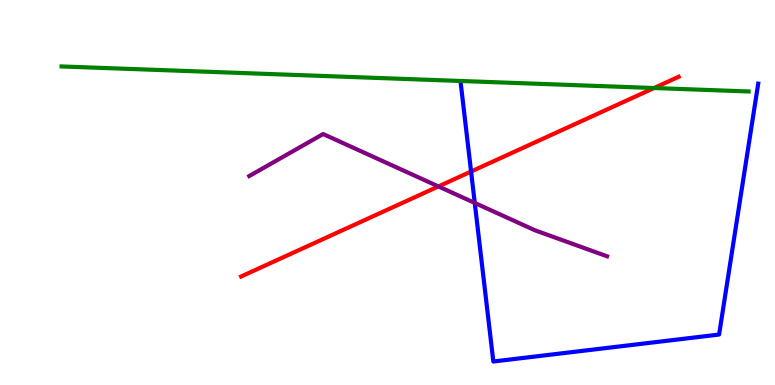[{'lines': ['blue', 'red'], 'intersections': [{'x': 6.08, 'y': 5.54}]}, {'lines': ['green', 'red'], 'intersections': [{'x': 8.44, 'y': 7.71}]}, {'lines': ['purple', 'red'], 'intersections': [{'x': 5.66, 'y': 5.16}]}, {'lines': ['blue', 'green'], 'intersections': []}, {'lines': ['blue', 'purple'], 'intersections': [{'x': 6.13, 'y': 4.73}]}, {'lines': ['green', 'purple'], 'intersections': []}]